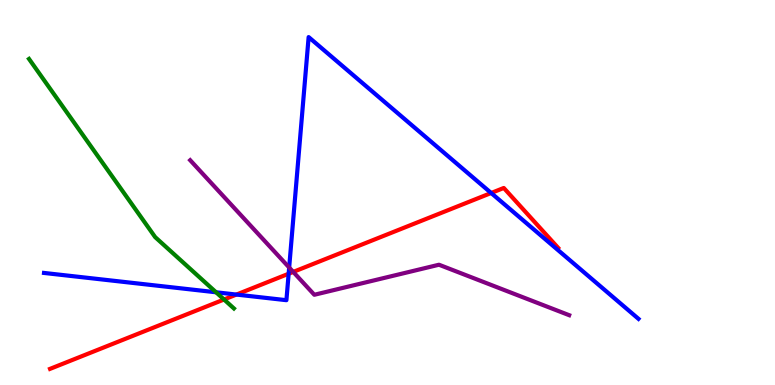[{'lines': ['blue', 'red'], 'intersections': [{'x': 3.05, 'y': 2.35}, {'x': 3.72, 'y': 2.89}, {'x': 6.34, 'y': 4.99}]}, {'lines': ['green', 'red'], 'intersections': [{'x': 2.89, 'y': 2.22}]}, {'lines': ['purple', 'red'], 'intersections': [{'x': 3.78, 'y': 2.94}]}, {'lines': ['blue', 'green'], 'intersections': [{'x': 2.79, 'y': 2.41}]}, {'lines': ['blue', 'purple'], 'intersections': [{'x': 3.73, 'y': 3.05}]}, {'lines': ['green', 'purple'], 'intersections': []}]